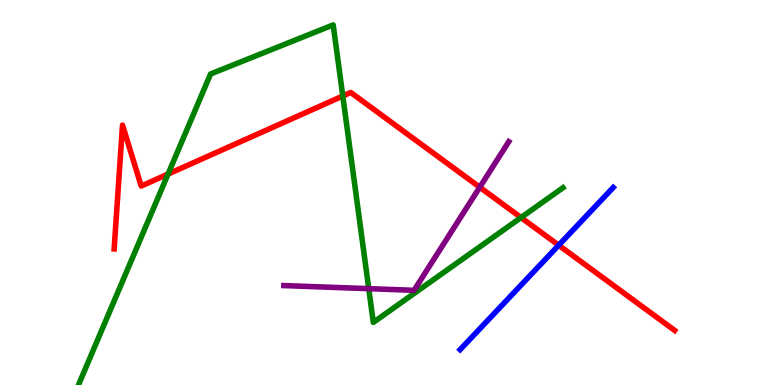[{'lines': ['blue', 'red'], 'intersections': [{'x': 7.21, 'y': 3.63}]}, {'lines': ['green', 'red'], 'intersections': [{'x': 2.17, 'y': 5.48}, {'x': 4.42, 'y': 7.51}, {'x': 6.72, 'y': 4.35}]}, {'lines': ['purple', 'red'], 'intersections': [{'x': 6.19, 'y': 5.14}]}, {'lines': ['blue', 'green'], 'intersections': []}, {'lines': ['blue', 'purple'], 'intersections': []}, {'lines': ['green', 'purple'], 'intersections': [{'x': 4.76, 'y': 2.5}]}]